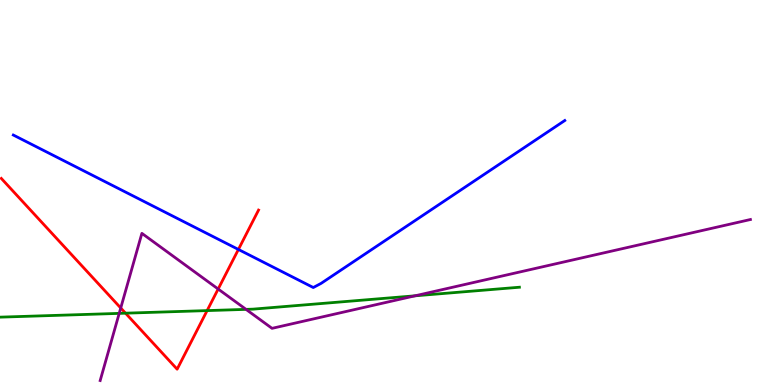[{'lines': ['blue', 'red'], 'intersections': [{'x': 3.08, 'y': 3.52}]}, {'lines': ['green', 'red'], 'intersections': [{'x': 1.62, 'y': 1.87}, {'x': 2.67, 'y': 1.93}]}, {'lines': ['purple', 'red'], 'intersections': [{'x': 1.56, 'y': 2.0}, {'x': 2.81, 'y': 2.49}]}, {'lines': ['blue', 'green'], 'intersections': []}, {'lines': ['blue', 'purple'], 'intersections': []}, {'lines': ['green', 'purple'], 'intersections': [{'x': 1.54, 'y': 1.86}, {'x': 3.17, 'y': 1.96}, {'x': 5.36, 'y': 2.32}]}]